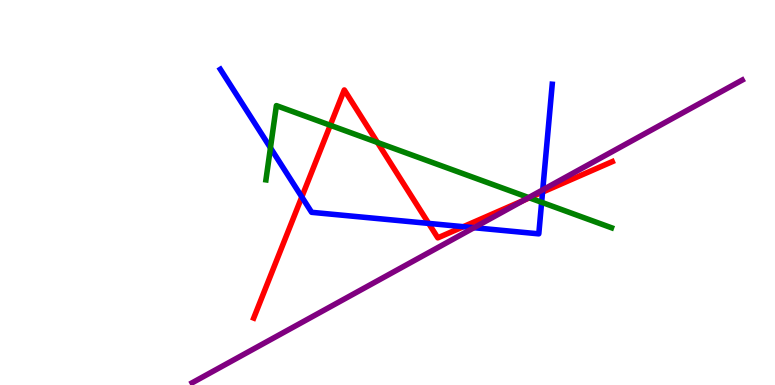[{'lines': ['blue', 'red'], 'intersections': [{'x': 3.89, 'y': 4.88}, {'x': 5.53, 'y': 4.2}, {'x': 5.98, 'y': 4.11}, {'x': 7.0, 'y': 5.01}]}, {'lines': ['green', 'red'], 'intersections': [{'x': 4.26, 'y': 6.75}, {'x': 4.87, 'y': 6.3}, {'x': 6.83, 'y': 4.86}]}, {'lines': ['purple', 'red'], 'intersections': [{'x': 6.76, 'y': 4.8}]}, {'lines': ['blue', 'green'], 'intersections': [{'x': 3.49, 'y': 6.16}, {'x': 6.99, 'y': 4.75}]}, {'lines': ['blue', 'purple'], 'intersections': [{'x': 6.12, 'y': 4.09}, {'x': 7.0, 'y': 5.07}]}, {'lines': ['green', 'purple'], 'intersections': [{'x': 6.82, 'y': 4.87}]}]